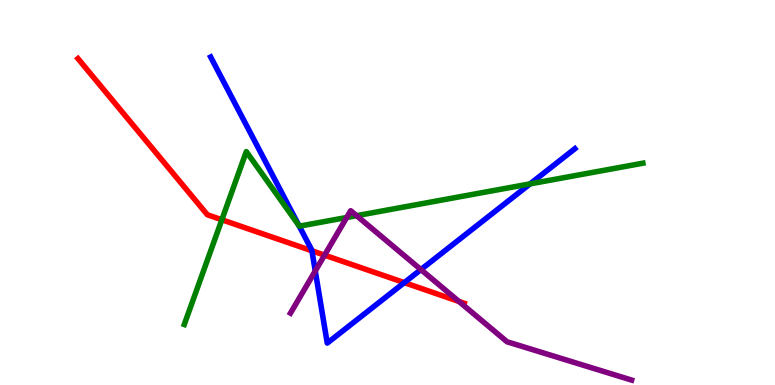[{'lines': ['blue', 'red'], 'intersections': [{'x': 4.02, 'y': 3.49}, {'x': 5.22, 'y': 2.66}]}, {'lines': ['green', 'red'], 'intersections': [{'x': 2.86, 'y': 4.29}]}, {'lines': ['purple', 'red'], 'intersections': [{'x': 4.19, 'y': 3.37}, {'x': 5.92, 'y': 2.17}]}, {'lines': ['blue', 'green'], 'intersections': [{'x': 3.86, 'y': 4.14}, {'x': 6.84, 'y': 5.22}]}, {'lines': ['blue', 'purple'], 'intersections': [{'x': 4.07, 'y': 2.96}, {'x': 5.43, 'y': 3.0}]}, {'lines': ['green', 'purple'], 'intersections': [{'x': 4.47, 'y': 4.35}, {'x': 4.6, 'y': 4.4}]}]